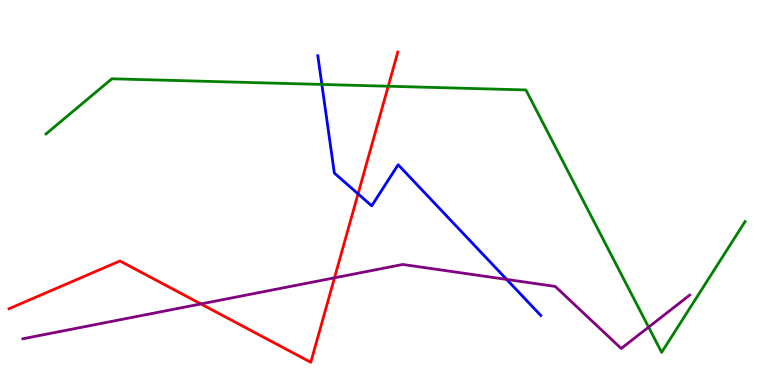[{'lines': ['blue', 'red'], 'intersections': [{'x': 4.62, 'y': 4.96}]}, {'lines': ['green', 'red'], 'intersections': [{'x': 5.01, 'y': 7.76}]}, {'lines': ['purple', 'red'], 'intersections': [{'x': 2.59, 'y': 2.11}, {'x': 4.32, 'y': 2.78}]}, {'lines': ['blue', 'green'], 'intersections': [{'x': 4.15, 'y': 7.81}]}, {'lines': ['blue', 'purple'], 'intersections': [{'x': 6.54, 'y': 2.74}]}, {'lines': ['green', 'purple'], 'intersections': [{'x': 8.37, 'y': 1.5}]}]